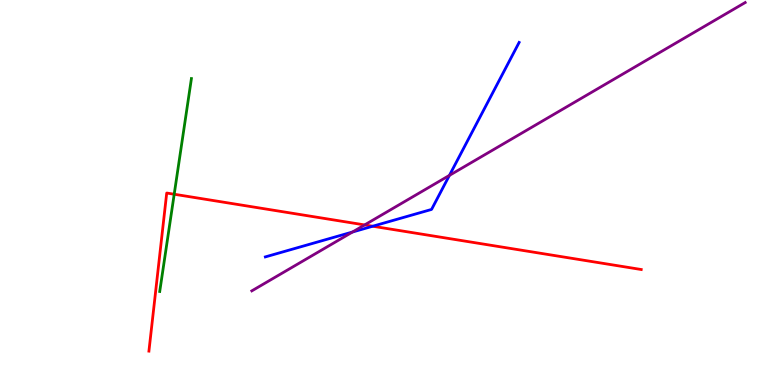[{'lines': ['blue', 'red'], 'intersections': [{'x': 4.81, 'y': 4.12}]}, {'lines': ['green', 'red'], 'intersections': [{'x': 2.25, 'y': 4.95}]}, {'lines': ['purple', 'red'], 'intersections': [{'x': 4.71, 'y': 4.16}]}, {'lines': ['blue', 'green'], 'intersections': []}, {'lines': ['blue', 'purple'], 'intersections': [{'x': 4.55, 'y': 3.97}, {'x': 5.8, 'y': 5.44}]}, {'lines': ['green', 'purple'], 'intersections': []}]